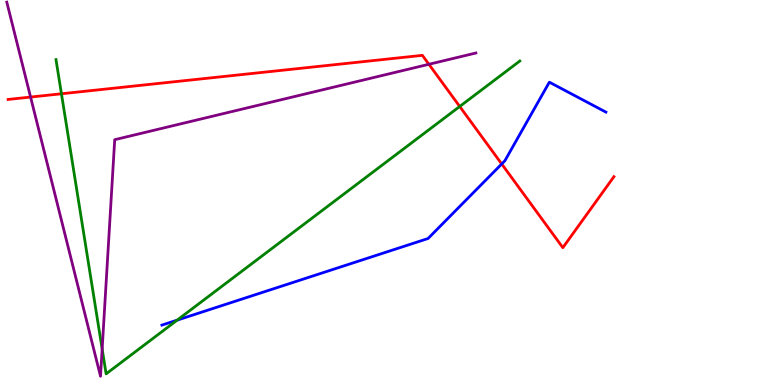[{'lines': ['blue', 'red'], 'intersections': [{'x': 6.47, 'y': 5.74}]}, {'lines': ['green', 'red'], 'intersections': [{'x': 0.793, 'y': 7.56}, {'x': 5.93, 'y': 7.23}]}, {'lines': ['purple', 'red'], 'intersections': [{'x': 0.394, 'y': 7.48}, {'x': 5.53, 'y': 8.33}]}, {'lines': ['blue', 'green'], 'intersections': [{'x': 2.29, 'y': 1.68}]}, {'lines': ['blue', 'purple'], 'intersections': []}, {'lines': ['green', 'purple'], 'intersections': [{'x': 1.32, 'y': 0.935}]}]